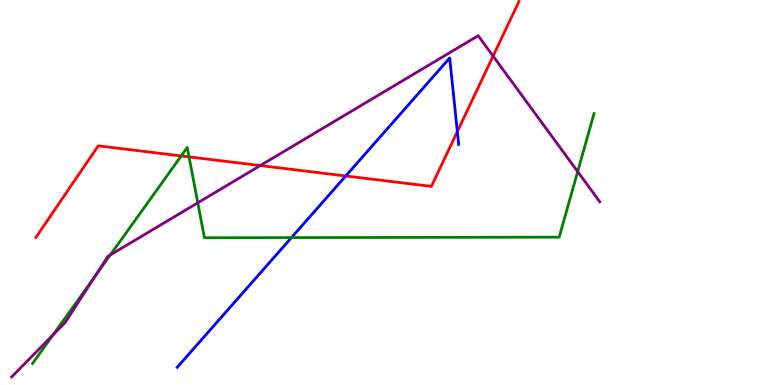[{'lines': ['blue', 'red'], 'intersections': [{'x': 4.46, 'y': 5.43}, {'x': 5.9, 'y': 6.58}]}, {'lines': ['green', 'red'], 'intersections': [{'x': 2.34, 'y': 5.95}, {'x': 2.44, 'y': 5.92}]}, {'lines': ['purple', 'red'], 'intersections': [{'x': 3.36, 'y': 5.7}, {'x': 6.36, 'y': 8.54}]}, {'lines': ['blue', 'green'], 'intersections': [{'x': 3.76, 'y': 3.83}]}, {'lines': ['blue', 'purple'], 'intersections': []}, {'lines': ['green', 'purple'], 'intersections': [{'x': 0.685, 'y': 1.3}, {'x': 1.23, 'y': 2.84}, {'x': 1.42, 'y': 3.38}, {'x': 2.55, 'y': 4.73}, {'x': 7.45, 'y': 5.54}]}]